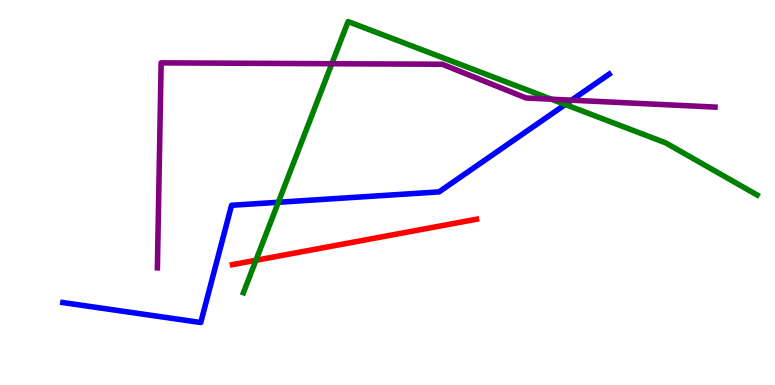[{'lines': ['blue', 'red'], 'intersections': []}, {'lines': ['green', 'red'], 'intersections': [{'x': 3.3, 'y': 3.24}]}, {'lines': ['purple', 'red'], 'intersections': []}, {'lines': ['blue', 'green'], 'intersections': [{'x': 3.59, 'y': 4.75}, {'x': 7.29, 'y': 7.29}]}, {'lines': ['blue', 'purple'], 'intersections': [{'x': 7.37, 'y': 7.4}]}, {'lines': ['green', 'purple'], 'intersections': [{'x': 4.28, 'y': 8.35}, {'x': 7.11, 'y': 7.42}]}]